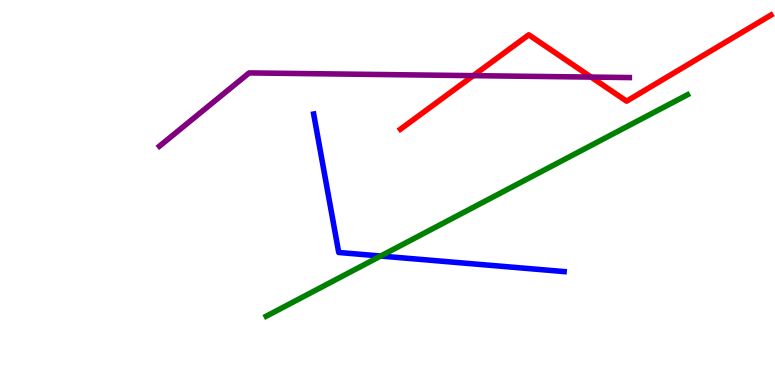[{'lines': ['blue', 'red'], 'intersections': []}, {'lines': ['green', 'red'], 'intersections': []}, {'lines': ['purple', 'red'], 'intersections': [{'x': 6.11, 'y': 8.04}, {'x': 7.63, 'y': 8.0}]}, {'lines': ['blue', 'green'], 'intersections': [{'x': 4.91, 'y': 3.35}]}, {'lines': ['blue', 'purple'], 'intersections': []}, {'lines': ['green', 'purple'], 'intersections': []}]